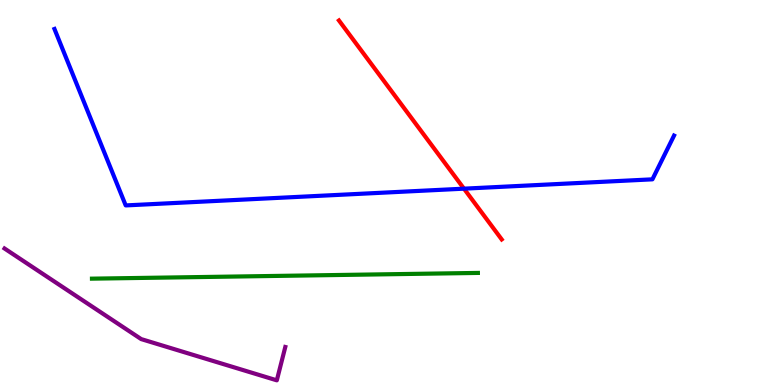[{'lines': ['blue', 'red'], 'intersections': [{'x': 5.99, 'y': 5.1}]}, {'lines': ['green', 'red'], 'intersections': []}, {'lines': ['purple', 'red'], 'intersections': []}, {'lines': ['blue', 'green'], 'intersections': []}, {'lines': ['blue', 'purple'], 'intersections': []}, {'lines': ['green', 'purple'], 'intersections': []}]